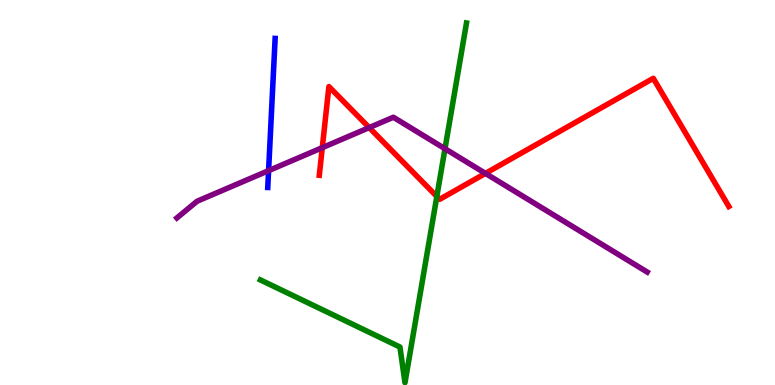[{'lines': ['blue', 'red'], 'intersections': []}, {'lines': ['green', 'red'], 'intersections': [{'x': 5.64, 'y': 4.9}]}, {'lines': ['purple', 'red'], 'intersections': [{'x': 4.16, 'y': 6.16}, {'x': 4.76, 'y': 6.69}, {'x': 6.26, 'y': 5.5}]}, {'lines': ['blue', 'green'], 'intersections': []}, {'lines': ['blue', 'purple'], 'intersections': [{'x': 3.47, 'y': 5.57}]}, {'lines': ['green', 'purple'], 'intersections': [{'x': 5.74, 'y': 6.14}]}]